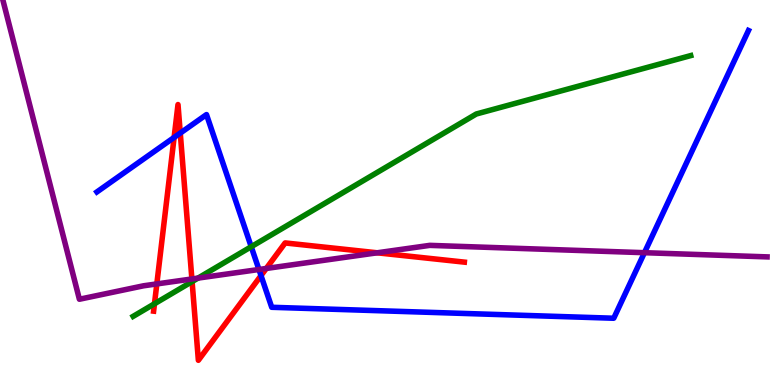[{'lines': ['blue', 'red'], 'intersections': [{'x': 2.25, 'y': 6.43}, {'x': 2.33, 'y': 6.54}, {'x': 3.37, 'y': 2.84}]}, {'lines': ['green', 'red'], 'intersections': [{'x': 1.99, 'y': 2.11}, {'x': 2.48, 'y': 2.69}]}, {'lines': ['purple', 'red'], 'intersections': [{'x': 2.02, 'y': 2.63}, {'x': 2.48, 'y': 2.75}, {'x': 3.44, 'y': 3.03}, {'x': 4.87, 'y': 3.43}]}, {'lines': ['blue', 'green'], 'intersections': [{'x': 3.24, 'y': 3.59}]}, {'lines': ['blue', 'purple'], 'intersections': [{'x': 3.34, 'y': 3.0}, {'x': 8.32, 'y': 3.44}]}, {'lines': ['green', 'purple'], 'intersections': [{'x': 2.55, 'y': 2.78}]}]